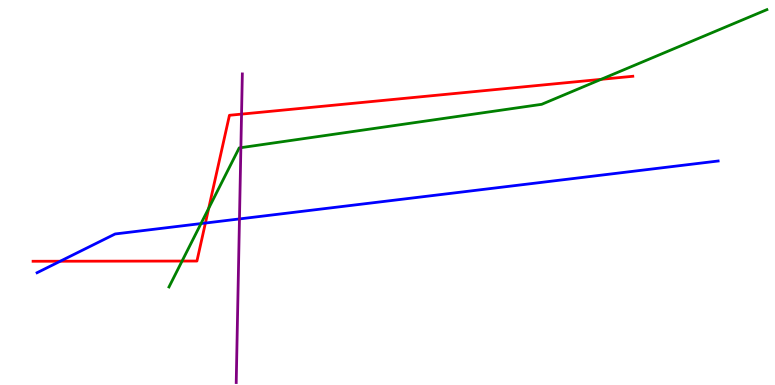[{'lines': ['blue', 'red'], 'intersections': [{'x': 0.777, 'y': 3.21}, {'x': 2.65, 'y': 4.21}]}, {'lines': ['green', 'red'], 'intersections': [{'x': 2.35, 'y': 3.22}, {'x': 2.69, 'y': 4.59}, {'x': 7.76, 'y': 7.94}]}, {'lines': ['purple', 'red'], 'intersections': [{'x': 3.12, 'y': 7.04}]}, {'lines': ['blue', 'green'], 'intersections': [{'x': 2.59, 'y': 4.19}]}, {'lines': ['blue', 'purple'], 'intersections': [{'x': 3.09, 'y': 4.31}]}, {'lines': ['green', 'purple'], 'intersections': [{'x': 3.11, 'y': 6.16}]}]